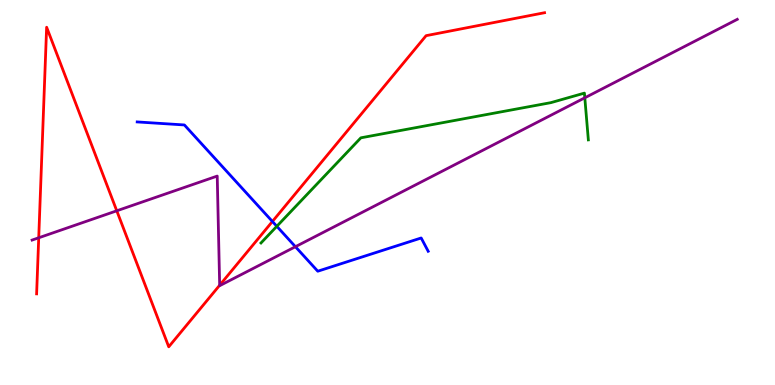[{'lines': ['blue', 'red'], 'intersections': [{'x': 3.51, 'y': 4.25}]}, {'lines': ['green', 'red'], 'intersections': []}, {'lines': ['purple', 'red'], 'intersections': [{'x': 0.5, 'y': 3.82}, {'x': 1.51, 'y': 4.52}, {'x': 2.83, 'y': 2.59}]}, {'lines': ['blue', 'green'], 'intersections': [{'x': 3.57, 'y': 4.12}]}, {'lines': ['blue', 'purple'], 'intersections': [{'x': 3.81, 'y': 3.59}]}, {'lines': ['green', 'purple'], 'intersections': [{'x': 7.55, 'y': 7.46}]}]